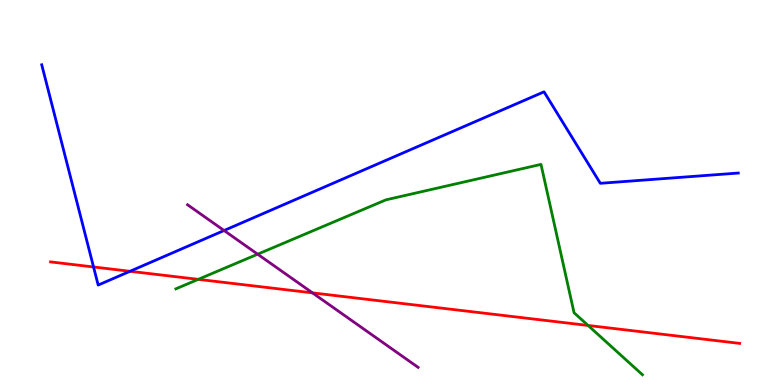[{'lines': ['blue', 'red'], 'intersections': [{'x': 1.21, 'y': 3.07}, {'x': 1.68, 'y': 2.95}]}, {'lines': ['green', 'red'], 'intersections': [{'x': 2.56, 'y': 2.74}, {'x': 7.59, 'y': 1.55}]}, {'lines': ['purple', 'red'], 'intersections': [{'x': 4.03, 'y': 2.39}]}, {'lines': ['blue', 'green'], 'intersections': []}, {'lines': ['blue', 'purple'], 'intersections': [{'x': 2.89, 'y': 4.01}]}, {'lines': ['green', 'purple'], 'intersections': [{'x': 3.32, 'y': 3.4}]}]